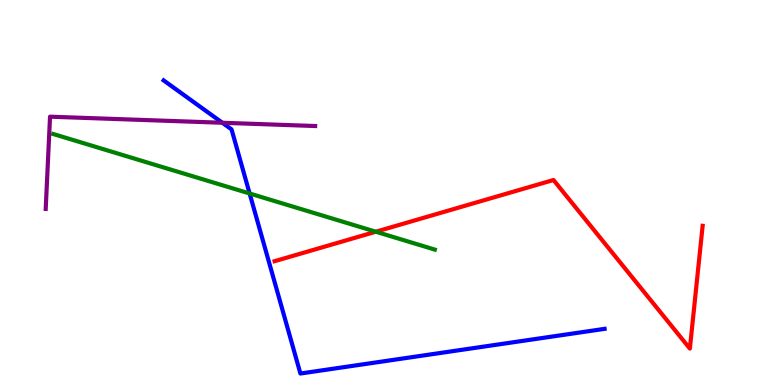[{'lines': ['blue', 'red'], 'intersections': []}, {'lines': ['green', 'red'], 'intersections': [{'x': 4.85, 'y': 3.98}]}, {'lines': ['purple', 'red'], 'intersections': []}, {'lines': ['blue', 'green'], 'intersections': [{'x': 3.22, 'y': 4.97}]}, {'lines': ['blue', 'purple'], 'intersections': [{'x': 2.87, 'y': 6.81}]}, {'lines': ['green', 'purple'], 'intersections': []}]